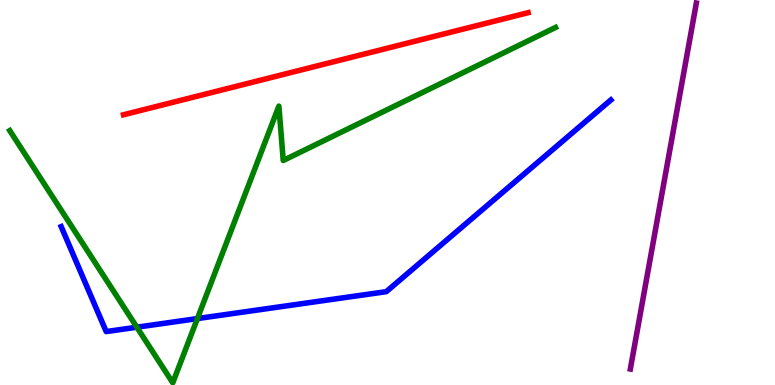[{'lines': ['blue', 'red'], 'intersections': []}, {'lines': ['green', 'red'], 'intersections': []}, {'lines': ['purple', 'red'], 'intersections': []}, {'lines': ['blue', 'green'], 'intersections': [{'x': 1.77, 'y': 1.5}, {'x': 2.55, 'y': 1.73}]}, {'lines': ['blue', 'purple'], 'intersections': []}, {'lines': ['green', 'purple'], 'intersections': []}]